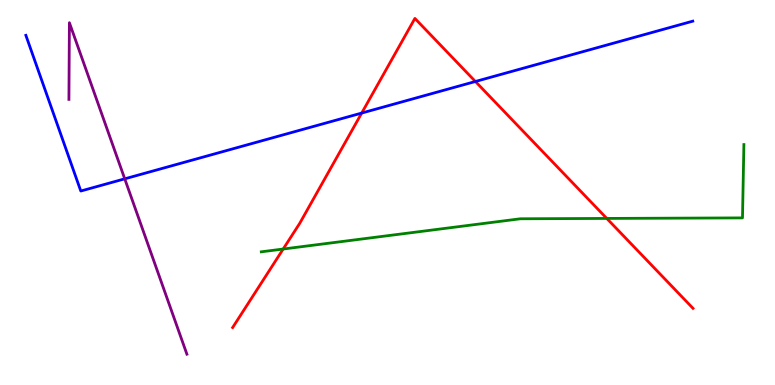[{'lines': ['blue', 'red'], 'intersections': [{'x': 4.67, 'y': 7.06}, {'x': 6.13, 'y': 7.88}]}, {'lines': ['green', 'red'], 'intersections': [{'x': 3.65, 'y': 3.53}, {'x': 7.83, 'y': 4.33}]}, {'lines': ['purple', 'red'], 'intersections': []}, {'lines': ['blue', 'green'], 'intersections': []}, {'lines': ['blue', 'purple'], 'intersections': [{'x': 1.61, 'y': 5.36}]}, {'lines': ['green', 'purple'], 'intersections': []}]